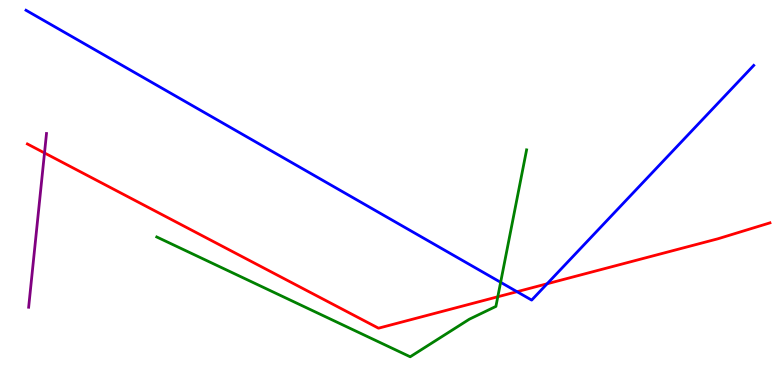[{'lines': ['blue', 'red'], 'intersections': [{'x': 6.67, 'y': 2.42}, {'x': 7.06, 'y': 2.63}]}, {'lines': ['green', 'red'], 'intersections': [{'x': 6.42, 'y': 2.29}]}, {'lines': ['purple', 'red'], 'intersections': [{'x': 0.574, 'y': 6.03}]}, {'lines': ['blue', 'green'], 'intersections': [{'x': 6.46, 'y': 2.67}]}, {'lines': ['blue', 'purple'], 'intersections': []}, {'lines': ['green', 'purple'], 'intersections': []}]